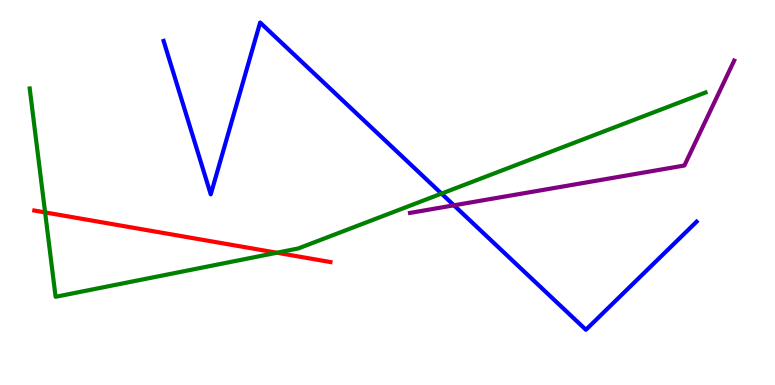[{'lines': ['blue', 'red'], 'intersections': []}, {'lines': ['green', 'red'], 'intersections': [{'x': 0.582, 'y': 4.48}, {'x': 3.57, 'y': 3.44}]}, {'lines': ['purple', 'red'], 'intersections': []}, {'lines': ['blue', 'green'], 'intersections': [{'x': 5.7, 'y': 4.97}]}, {'lines': ['blue', 'purple'], 'intersections': [{'x': 5.86, 'y': 4.67}]}, {'lines': ['green', 'purple'], 'intersections': []}]